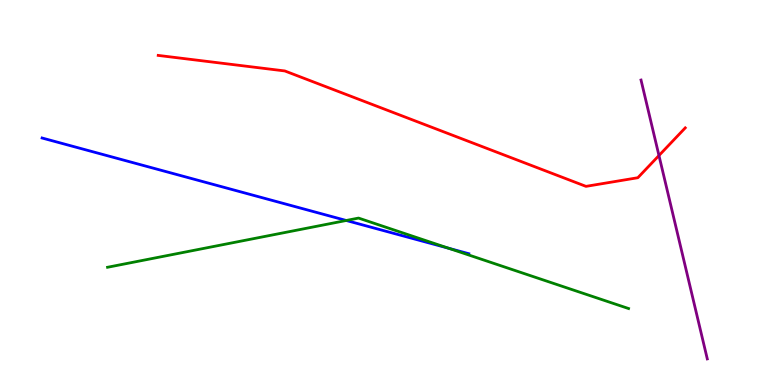[{'lines': ['blue', 'red'], 'intersections': []}, {'lines': ['green', 'red'], 'intersections': []}, {'lines': ['purple', 'red'], 'intersections': [{'x': 8.5, 'y': 5.96}]}, {'lines': ['blue', 'green'], 'intersections': [{'x': 4.47, 'y': 4.27}, {'x': 5.79, 'y': 3.55}]}, {'lines': ['blue', 'purple'], 'intersections': []}, {'lines': ['green', 'purple'], 'intersections': []}]